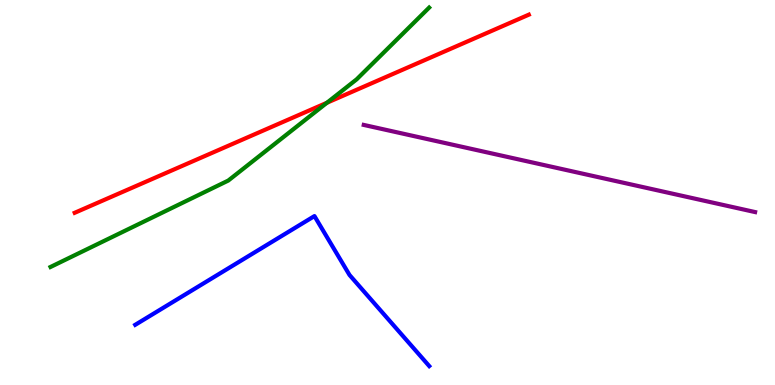[{'lines': ['blue', 'red'], 'intersections': []}, {'lines': ['green', 'red'], 'intersections': [{'x': 4.22, 'y': 7.33}]}, {'lines': ['purple', 'red'], 'intersections': []}, {'lines': ['blue', 'green'], 'intersections': []}, {'lines': ['blue', 'purple'], 'intersections': []}, {'lines': ['green', 'purple'], 'intersections': []}]